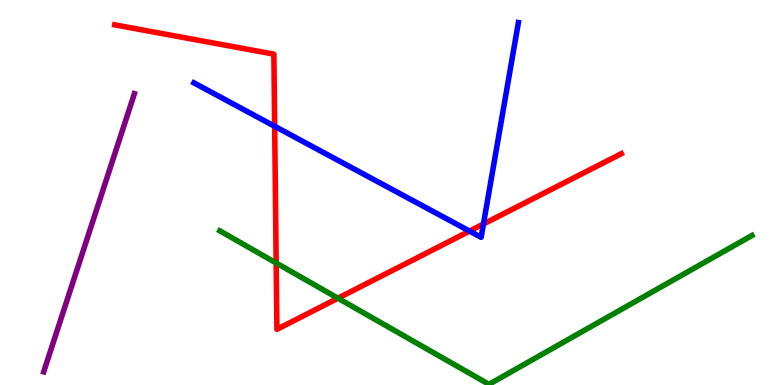[{'lines': ['blue', 'red'], 'intersections': [{'x': 3.54, 'y': 6.72}, {'x': 6.06, 'y': 4.0}, {'x': 6.24, 'y': 4.18}]}, {'lines': ['green', 'red'], 'intersections': [{'x': 3.56, 'y': 3.17}, {'x': 4.36, 'y': 2.25}]}, {'lines': ['purple', 'red'], 'intersections': []}, {'lines': ['blue', 'green'], 'intersections': []}, {'lines': ['blue', 'purple'], 'intersections': []}, {'lines': ['green', 'purple'], 'intersections': []}]